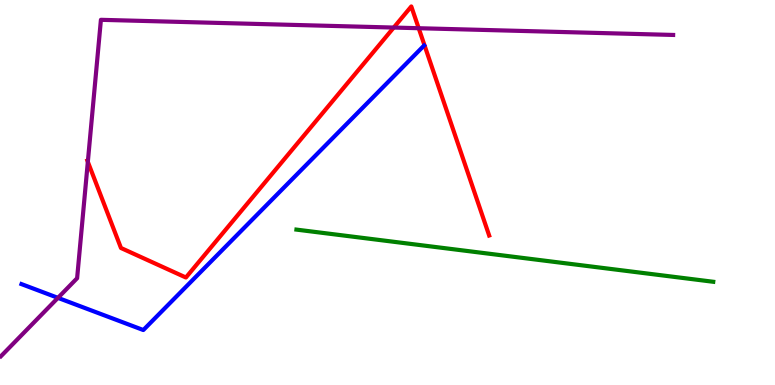[{'lines': ['blue', 'red'], 'intersections': []}, {'lines': ['green', 'red'], 'intersections': []}, {'lines': ['purple', 'red'], 'intersections': [{'x': 1.13, 'y': 5.8}, {'x': 5.08, 'y': 9.28}, {'x': 5.4, 'y': 9.27}]}, {'lines': ['blue', 'green'], 'intersections': []}, {'lines': ['blue', 'purple'], 'intersections': [{'x': 0.748, 'y': 2.26}]}, {'lines': ['green', 'purple'], 'intersections': []}]